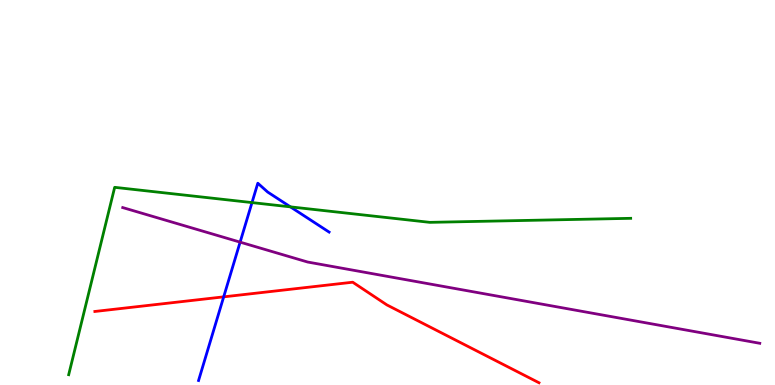[{'lines': ['blue', 'red'], 'intersections': [{'x': 2.89, 'y': 2.29}]}, {'lines': ['green', 'red'], 'intersections': []}, {'lines': ['purple', 'red'], 'intersections': []}, {'lines': ['blue', 'green'], 'intersections': [{'x': 3.25, 'y': 4.74}, {'x': 3.75, 'y': 4.63}]}, {'lines': ['blue', 'purple'], 'intersections': [{'x': 3.1, 'y': 3.71}]}, {'lines': ['green', 'purple'], 'intersections': []}]